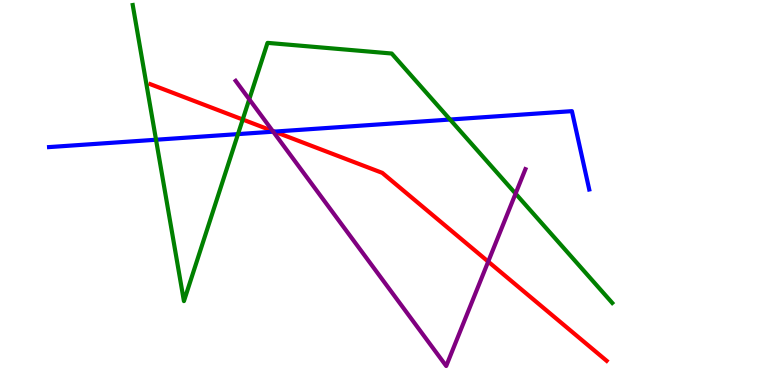[{'lines': ['blue', 'red'], 'intersections': [{'x': 3.54, 'y': 6.58}]}, {'lines': ['green', 'red'], 'intersections': [{'x': 3.13, 'y': 6.9}]}, {'lines': ['purple', 'red'], 'intersections': [{'x': 3.52, 'y': 6.6}, {'x': 6.3, 'y': 3.2}]}, {'lines': ['blue', 'green'], 'intersections': [{'x': 2.01, 'y': 6.37}, {'x': 3.07, 'y': 6.52}, {'x': 5.81, 'y': 6.9}]}, {'lines': ['blue', 'purple'], 'intersections': [{'x': 3.53, 'y': 6.58}]}, {'lines': ['green', 'purple'], 'intersections': [{'x': 3.22, 'y': 7.42}, {'x': 6.65, 'y': 4.97}]}]